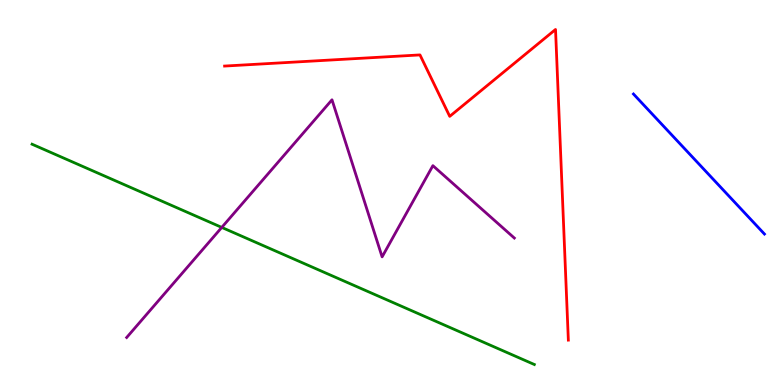[{'lines': ['blue', 'red'], 'intersections': []}, {'lines': ['green', 'red'], 'intersections': []}, {'lines': ['purple', 'red'], 'intersections': []}, {'lines': ['blue', 'green'], 'intersections': []}, {'lines': ['blue', 'purple'], 'intersections': []}, {'lines': ['green', 'purple'], 'intersections': [{'x': 2.86, 'y': 4.09}]}]